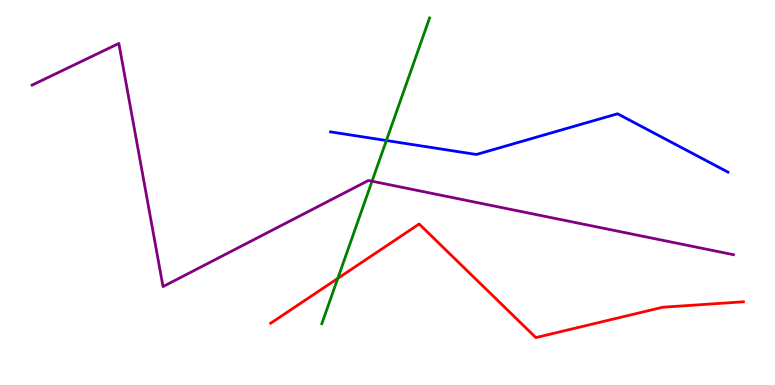[{'lines': ['blue', 'red'], 'intersections': []}, {'lines': ['green', 'red'], 'intersections': [{'x': 4.36, 'y': 2.77}]}, {'lines': ['purple', 'red'], 'intersections': []}, {'lines': ['blue', 'green'], 'intersections': [{'x': 4.99, 'y': 6.35}]}, {'lines': ['blue', 'purple'], 'intersections': []}, {'lines': ['green', 'purple'], 'intersections': [{'x': 4.8, 'y': 5.29}]}]